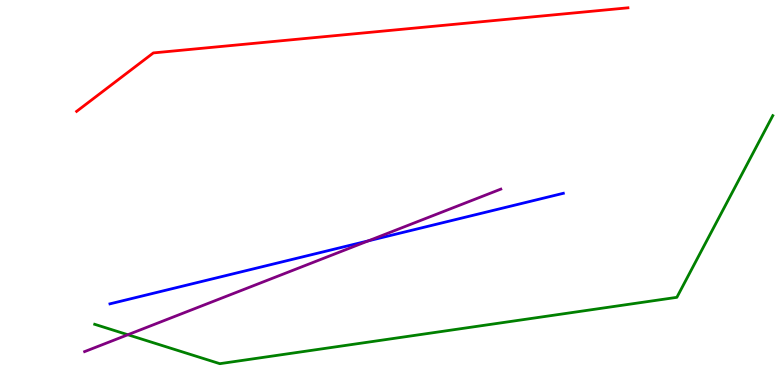[{'lines': ['blue', 'red'], 'intersections': []}, {'lines': ['green', 'red'], 'intersections': []}, {'lines': ['purple', 'red'], 'intersections': []}, {'lines': ['blue', 'green'], 'intersections': []}, {'lines': ['blue', 'purple'], 'intersections': [{'x': 4.75, 'y': 3.74}]}, {'lines': ['green', 'purple'], 'intersections': [{'x': 1.65, 'y': 1.31}]}]